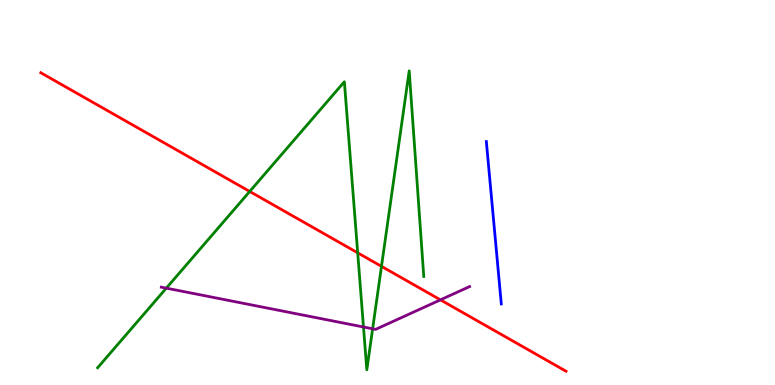[{'lines': ['blue', 'red'], 'intersections': []}, {'lines': ['green', 'red'], 'intersections': [{'x': 3.22, 'y': 5.03}, {'x': 4.62, 'y': 3.43}, {'x': 4.92, 'y': 3.08}]}, {'lines': ['purple', 'red'], 'intersections': [{'x': 5.68, 'y': 2.21}]}, {'lines': ['blue', 'green'], 'intersections': []}, {'lines': ['blue', 'purple'], 'intersections': []}, {'lines': ['green', 'purple'], 'intersections': [{'x': 2.15, 'y': 2.52}, {'x': 4.69, 'y': 1.51}, {'x': 4.81, 'y': 1.46}]}]